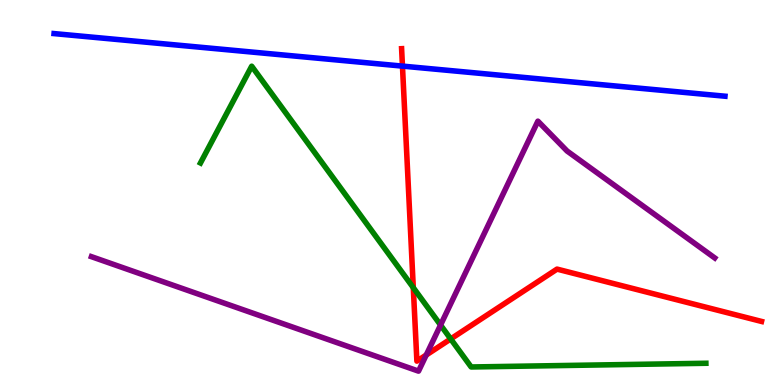[{'lines': ['blue', 'red'], 'intersections': [{'x': 5.19, 'y': 8.28}]}, {'lines': ['green', 'red'], 'intersections': [{'x': 5.33, 'y': 2.53}, {'x': 5.82, 'y': 1.2}]}, {'lines': ['purple', 'red'], 'intersections': [{'x': 5.5, 'y': 0.779}]}, {'lines': ['blue', 'green'], 'intersections': []}, {'lines': ['blue', 'purple'], 'intersections': []}, {'lines': ['green', 'purple'], 'intersections': [{'x': 5.68, 'y': 1.56}]}]